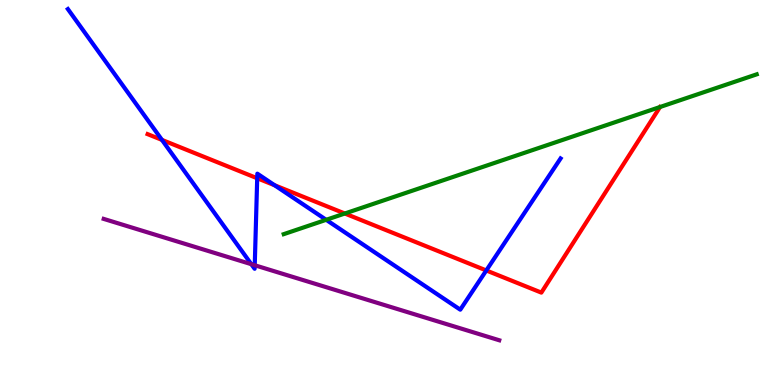[{'lines': ['blue', 'red'], 'intersections': [{'x': 2.09, 'y': 6.37}, {'x': 3.32, 'y': 5.37}, {'x': 3.54, 'y': 5.19}, {'x': 6.27, 'y': 2.98}]}, {'lines': ['green', 'red'], 'intersections': [{'x': 4.45, 'y': 4.45}, {'x': 8.52, 'y': 7.22}]}, {'lines': ['purple', 'red'], 'intersections': []}, {'lines': ['blue', 'green'], 'intersections': [{'x': 4.21, 'y': 4.29}]}, {'lines': ['blue', 'purple'], 'intersections': [{'x': 3.24, 'y': 3.14}, {'x': 3.29, 'y': 3.11}]}, {'lines': ['green', 'purple'], 'intersections': []}]